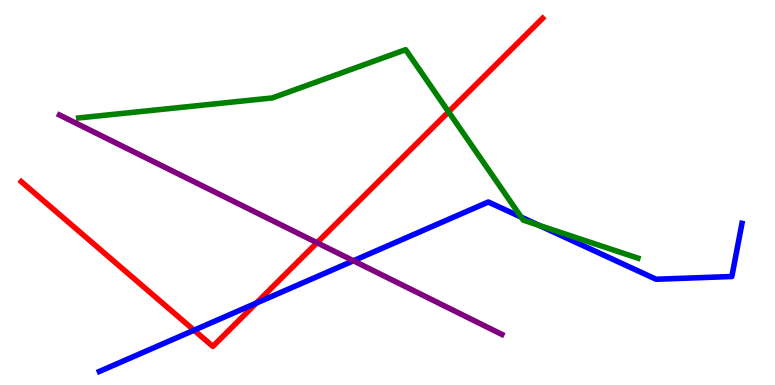[{'lines': ['blue', 'red'], 'intersections': [{'x': 2.5, 'y': 1.42}, {'x': 3.31, 'y': 2.13}]}, {'lines': ['green', 'red'], 'intersections': [{'x': 5.79, 'y': 7.09}]}, {'lines': ['purple', 'red'], 'intersections': [{'x': 4.09, 'y': 3.7}]}, {'lines': ['blue', 'green'], 'intersections': [{'x': 6.73, 'y': 4.36}, {'x': 6.95, 'y': 4.15}]}, {'lines': ['blue', 'purple'], 'intersections': [{'x': 4.56, 'y': 3.23}]}, {'lines': ['green', 'purple'], 'intersections': []}]